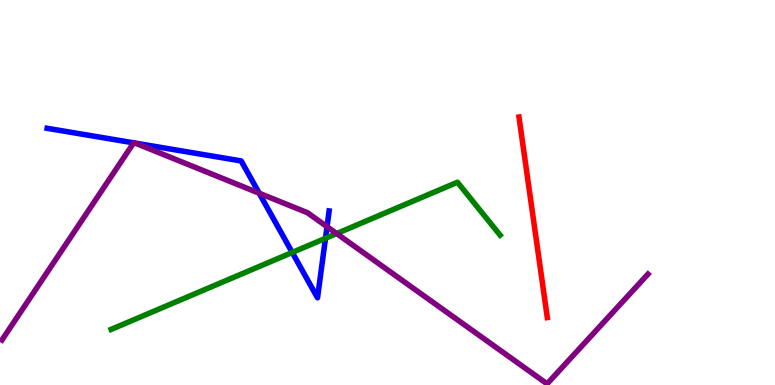[{'lines': ['blue', 'red'], 'intersections': []}, {'lines': ['green', 'red'], 'intersections': []}, {'lines': ['purple', 'red'], 'intersections': []}, {'lines': ['blue', 'green'], 'intersections': [{'x': 3.77, 'y': 3.44}, {'x': 4.2, 'y': 3.81}]}, {'lines': ['blue', 'purple'], 'intersections': [{'x': 1.72, 'y': 6.29}, {'x': 1.75, 'y': 6.28}, {'x': 3.34, 'y': 4.98}, {'x': 4.22, 'y': 4.11}]}, {'lines': ['green', 'purple'], 'intersections': [{'x': 4.34, 'y': 3.93}]}]